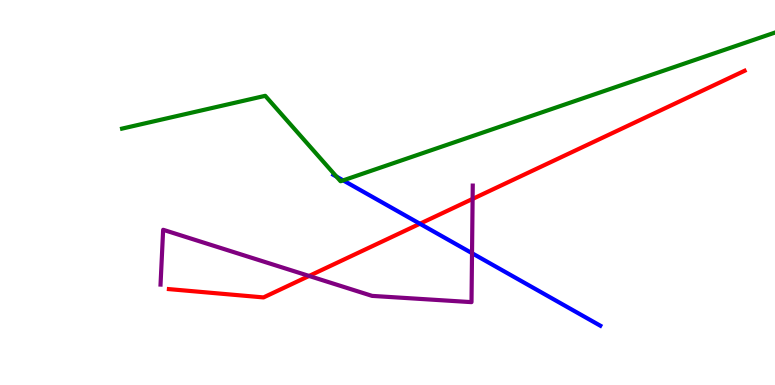[{'lines': ['blue', 'red'], 'intersections': [{'x': 5.42, 'y': 4.19}]}, {'lines': ['green', 'red'], 'intersections': []}, {'lines': ['purple', 'red'], 'intersections': [{'x': 3.99, 'y': 2.83}, {'x': 6.1, 'y': 4.83}]}, {'lines': ['blue', 'green'], 'intersections': [{'x': 4.34, 'y': 5.41}, {'x': 4.43, 'y': 5.32}]}, {'lines': ['blue', 'purple'], 'intersections': [{'x': 6.09, 'y': 3.42}]}, {'lines': ['green', 'purple'], 'intersections': []}]